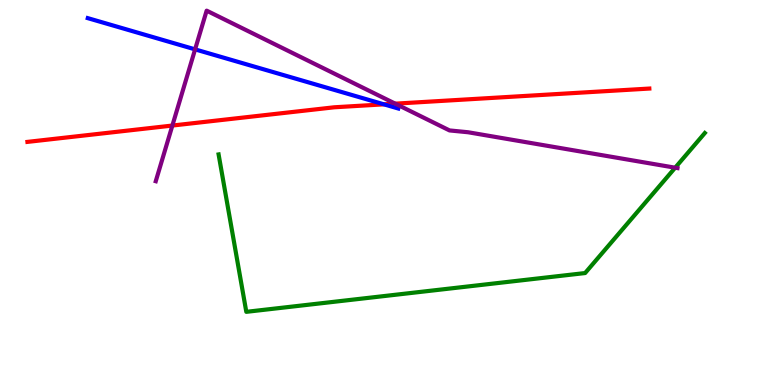[{'lines': ['blue', 'red'], 'intersections': [{'x': 4.95, 'y': 7.29}]}, {'lines': ['green', 'red'], 'intersections': []}, {'lines': ['purple', 'red'], 'intersections': [{'x': 2.22, 'y': 6.74}, {'x': 5.1, 'y': 7.31}]}, {'lines': ['blue', 'green'], 'intersections': []}, {'lines': ['blue', 'purple'], 'intersections': [{'x': 2.52, 'y': 8.72}]}, {'lines': ['green', 'purple'], 'intersections': [{'x': 8.71, 'y': 5.64}]}]